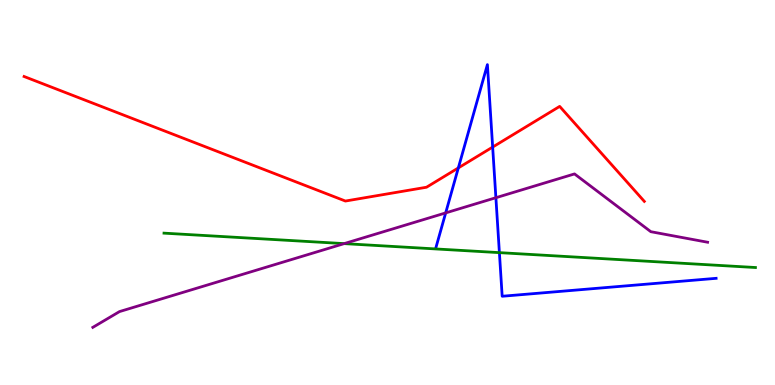[{'lines': ['blue', 'red'], 'intersections': [{'x': 5.91, 'y': 5.64}, {'x': 6.36, 'y': 6.18}]}, {'lines': ['green', 'red'], 'intersections': []}, {'lines': ['purple', 'red'], 'intersections': []}, {'lines': ['blue', 'green'], 'intersections': [{'x': 6.44, 'y': 3.44}]}, {'lines': ['blue', 'purple'], 'intersections': [{'x': 5.75, 'y': 4.47}, {'x': 6.4, 'y': 4.86}]}, {'lines': ['green', 'purple'], 'intersections': [{'x': 4.44, 'y': 3.67}]}]